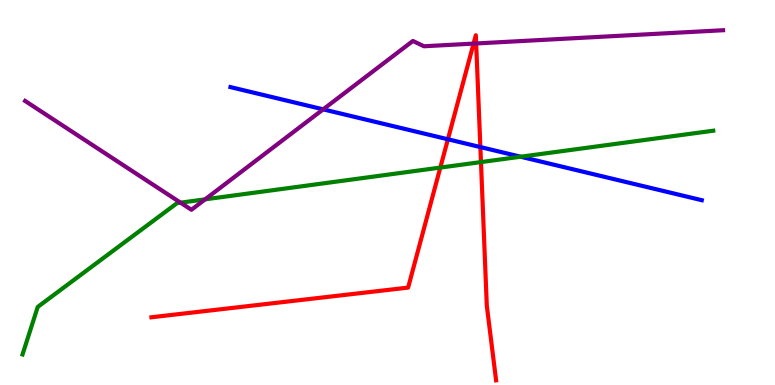[{'lines': ['blue', 'red'], 'intersections': [{'x': 5.78, 'y': 6.38}, {'x': 6.2, 'y': 6.18}]}, {'lines': ['green', 'red'], 'intersections': [{'x': 5.68, 'y': 5.65}, {'x': 6.21, 'y': 5.79}]}, {'lines': ['purple', 'red'], 'intersections': [{'x': 6.11, 'y': 8.87}, {'x': 6.14, 'y': 8.87}]}, {'lines': ['blue', 'green'], 'intersections': [{'x': 6.72, 'y': 5.93}]}, {'lines': ['blue', 'purple'], 'intersections': [{'x': 4.17, 'y': 7.16}]}, {'lines': ['green', 'purple'], 'intersections': [{'x': 2.33, 'y': 4.74}, {'x': 2.65, 'y': 4.82}]}]